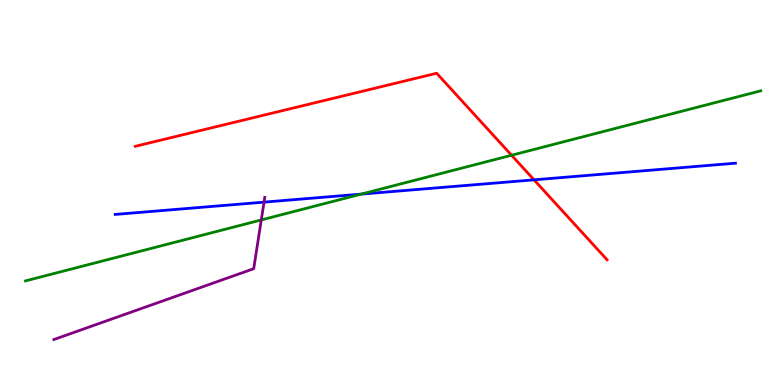[{'lines': ['blue', 'red'], 'intersections': [{'x': 6.89, 'y': 5.33}]}, {'lines': ['green', 'red'], 'intersections': [{'x': 6.6, 'y': 5.97}]}, {'lines': ['purple', 'red'], 'intersections': []}, {'lines': ['blue', 'green'], 'intersections': [{'x': 4.66, 'y': 4.96}]}, {'lines': ['blue', 'purple'], 'intersections': [{'x': 3.41, 'y': 4.75}]}, {'lines': ['green', 'purple'], 'intersections': [{'x': 3.37, 'y': 4.29}]}]